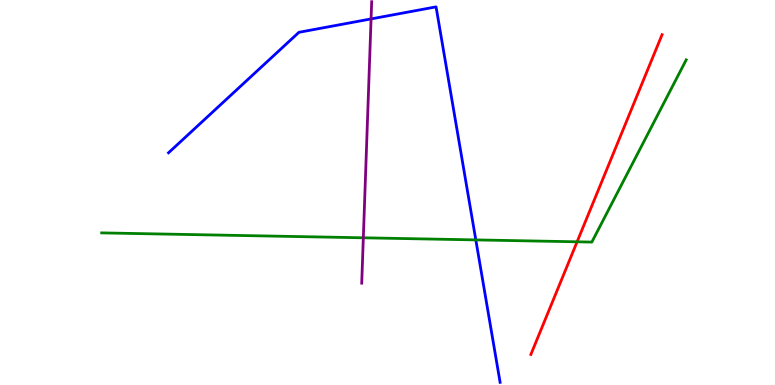[{'lines': ['blue', 'red'], 'intersections': []}, {'lines': ['green', 'red'], 'intersections': [{'x': 7.45, 'y': 3.72}]}, {'lines': ['purple', 'red'], 'intersections': []}, {'lines': ['blue', 'green'], 'intersections': [{'x': 6.14, 'y': 3.77}]}, {'lines': ['blue', 'purple'], 'intersections': [{'x': 4.79, 'y': 9.51}]}, {'lines': ['green', 'purple'], 'intersections': [{'x': 4.69, 'y': 3.82}]}]